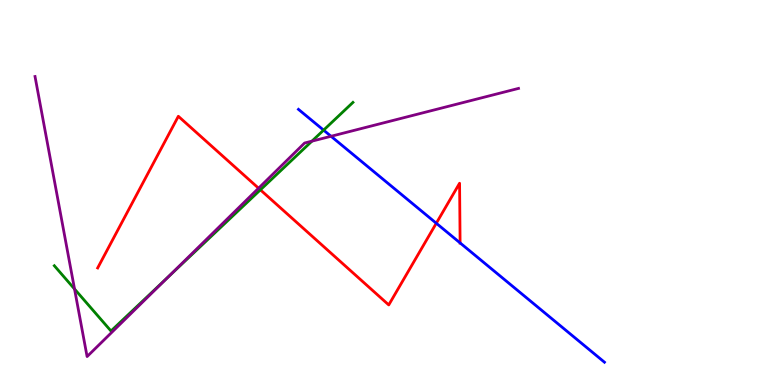[{'lines': ['blue', 'red'], 'intersections': [{'x': 5.63, 'y': 4.2}, {'x': 5.94, 'y': 3.69}]}, {'lines': ['green', 'red'], 'intersections': [{'x': 3.36, 'y': 5.07}]}, {'lines': ['purple', 'red'], 'intersections': [{'x': 3.34, 'y': 5.11}]}, {'lines': ['blue', 'green'], 'intersections': [{'x': 4.18, 'y': 6.62}]}, {'lines': ['blue', 'purple'], 'intersections': [{'x': 4.27, 'y': 6.46}]}, {'lines': ['green', 'purple'], 'intersections': [{'x': 0.962, 'y': 2.49}, {'x': 2.17, 'y': 2.8}, {'x': 4.02, 'y': 6.33}]}]